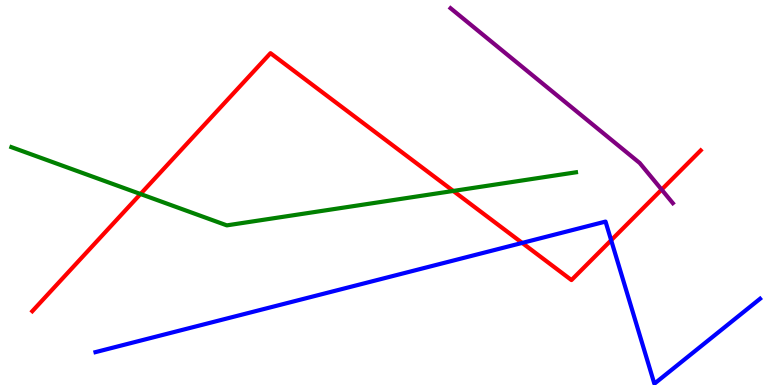[{'lines': ['blue', 'red'], 'intersections': [{'x': 6.74, 'y': 3.69}, {'x': 7.89, 'y': 3.76}]}, {'lines': ['green', 'red'], 'intersections': [{'x': 1.81, 'y': 4.96}, {'x': 5.85, 'y': 5.04}]}, {'lines': ['purple', 'red'], 'intersections': [{'x': 8.54, 'y': 5.08}]}, {'lines': ['blue', 'green'], 'intersections': []}, {'lines': ['blue', 'purple'], 'intersections': []}, {'lines': ['green', 'purple'], 'intersections': []}]